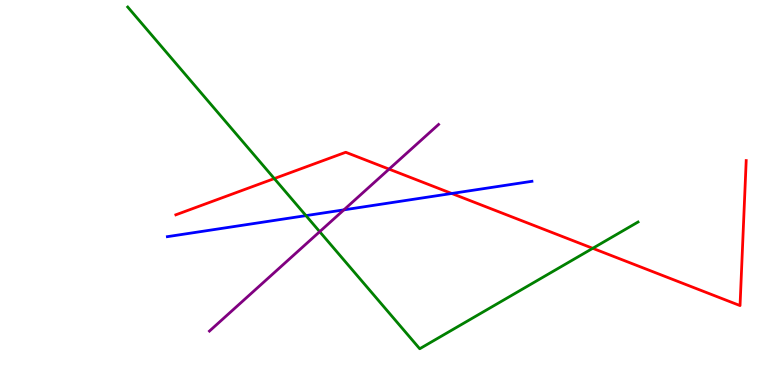[{'lines': ['blue', 'red'], 'intersections': [{'x': 5.83, 'y': 4.97}]}, {'lines': ['green', 'red'], 'intersections': [{'x': 3.54, 'y': 5.36}, {'x': 7.65, 'y': 3.55}]}, {'lines': ['purple', 'red'], 'intersections': [{'x': 5.02, 'y': 5.61}]}, {'lines': ['blue', 'green'], 'intersections': [{'x': 3.95, 'y': 4.4}]}, {'lines': ['blue', 'purple'], 'intersections': [{'x': 4.44, 'y': 4.55}]}, {'lines': ['green', 'purple'], 'intersections': [{'x': 4.13, 'y': 3.98}]}]